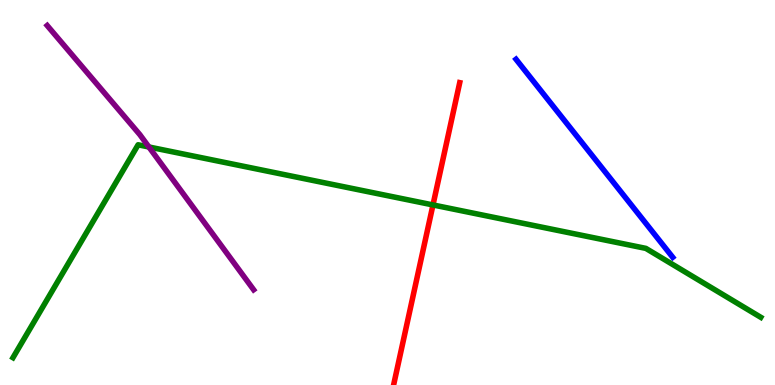[{'lines': ['blue', 'red'], 'intersections': []}, {'lines': ['green', 'red'], 'intersections': [{'x': 5.59, 'y': 4.68}]}, {'lines': ['purple', 'red'], 'intersections': []}, {'lines': ['blue', 'green'], 'intersections': []}, {'lines': ['blue', 'purple'], 'intersections': []}, {'lines': ['green', 'purple'], 'intersections': [{'x': 1.92, 'y': 6.18}]}]